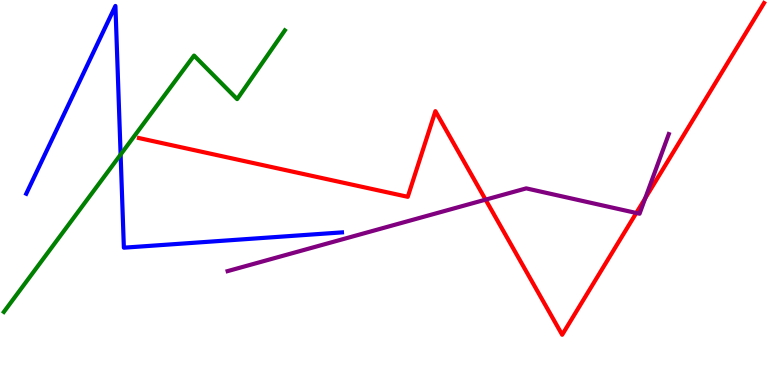[{'lines': ['blue', 'red'], 'intersections': []}, {'lines': ['green', 'red'], 'intersections': []}, {'lines': ['purple', 'red'], 'intersections': [{'x': 6.27, 'y': 4.81}, {'x': 8.21, 'y': 4.47}, {'x': 8.33, 'y': 4.85}]}, {'lines': ['blue', 'green'], 'intersections': [{'x': 1.56, 'y': 5.99}]}, {'lines': ['blue', 'purple'], 'intersections': []}, {'lines': ['green', 'purple'], 'intersections': []}]